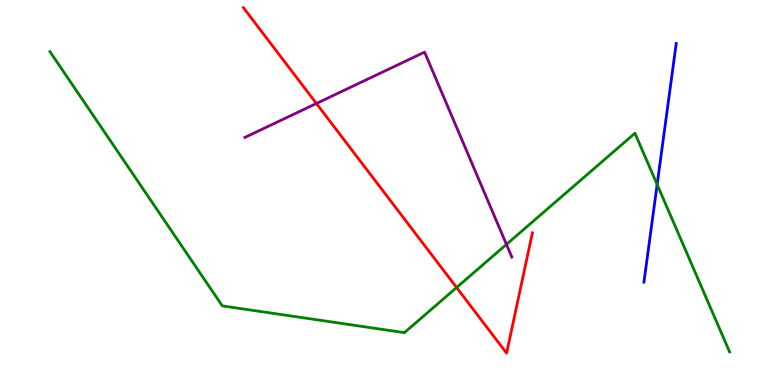[{'lines': ['blue', 'red'], 'intersections': []}, {'lines': ['green', 'red'], 'intersections': [{'x': 5.89, 'y': 2.53}]}, {'lines': ['purple', 'red'], 'intersections': [{'x': 4.08, 'y': 7.31}]}, {'lines': ['blue', 'green'], 'intersections': [{'x': 8.48, 'y': 5.21}]}, {'lines': ['blue', 'purple'], 'intersections': []}, {'lines': ['green', 'purple'], 'intersections': [{'x': 6.53, 'y': 3.65}]}]